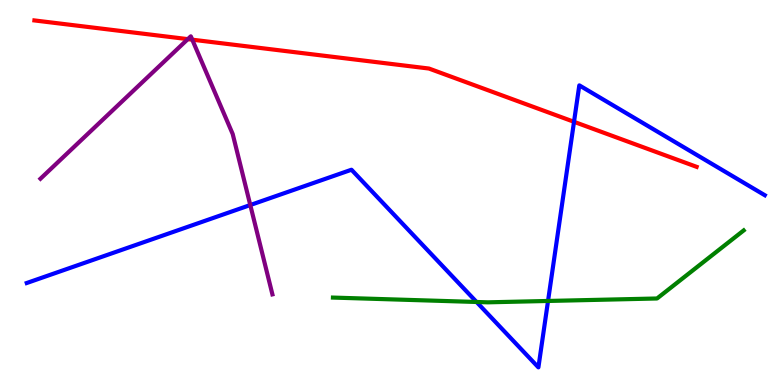[{'lines': ['blue', 'red'], 'intersections': [{'x': 7.41, 'y': 6.84}]}, {'lines': ['green', 'red'], 'intersections': []}, {'lines': ['purple', 'red'], 'intersections': [{'x': 2.42, 'y': 8.98}, {'x': 2.48, 'y': 8.97}]}, {'lines': ['blue', 'green'], 'intersections': [{'x': 6.15, 'y': 2.16}, {'x': 7.07, 'y': 2.18}]}, {'lines': ['blue', 'purple'], 'intersections': [{'x': 3.23, 'y': 4.67}]}, {'lines': ['green', 'purple'], 'intersections': []}]